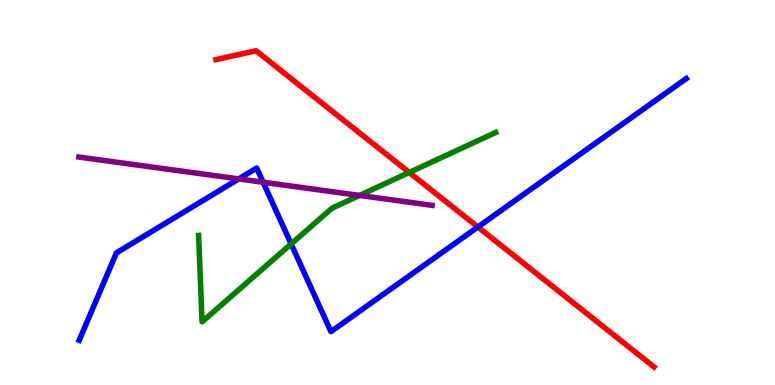[{'lines': ['blue', 'red'], 'intersections': [{'x': 6.17, 'y': 4.1}]}, {'lines': ['green', 'red'], 'intersections': [{'x': 5.28, 'y': 5.52}]}, {'lines': ['purple', 'red'], 'intersections': []}, {'lines': ['blue', 'green'], 'intersections': [{'x': 3.76, 'y': 3.66}]}, {'lines': ['blue', 'purple'], 'intersections': [{'x': 3.08, 'y': 5.35}, {'x': 3.39, 'y': 5.27}]}, {'lines': ['green', 'purple'], 'intersections': [{'x': 4.64, 'y': 4.92}]}]